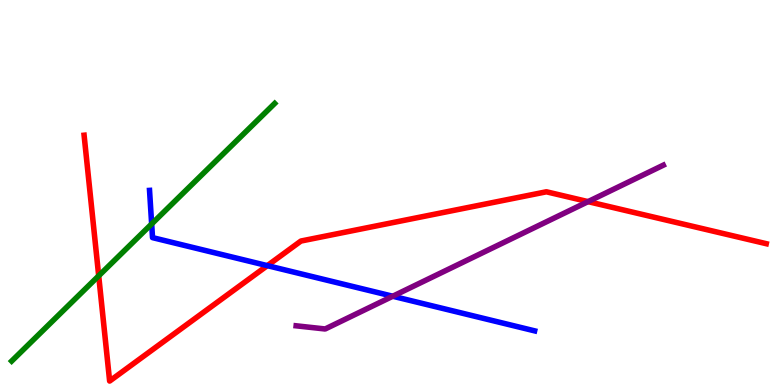[{'lines': ['blue', 'red'], 'intersections': [{'x': 3.45, 'y': 3.1}]}, {'lines': ['green', 'red'], 'intersections': [{'x': 1.27, 'y': 2.84}]}, {'lines': ['purple', 'red'], 'intersections': [{'x': 7.59, 'y': 4.76}]}, {'lines': ['blue', 'green'], 'intersections': [{'x': 1.96, 'y': 4.18}]}, {'lines': ['blue', 'purple'], 'intersections': [{'x': 5.07, 'y': 2.31}]}, {'lines': ['green', 'purple'], 'intersections': []}]